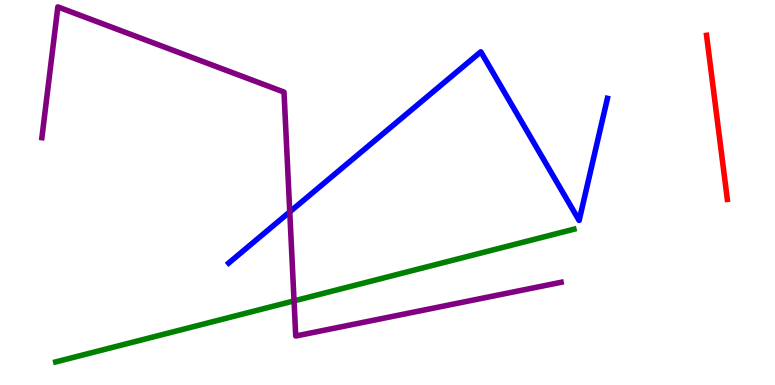[{'lines': ['blue', 'red'], 'intersections': []}, {'lines': ['green', 'red'], 'intersections': []}, {'lines': ['purple', 'red'], 'intersections': []}, {'lines': ['blue', 'green'], 'intersections': []}, {'lines': ['blue', 'purple'], 'intersections': [{'x': 3.74, 'y': 4.5}]}, {'lines': ['green', 'purple'], 'intersections': [{'x': 3.79, 'y': 2.18}]}]